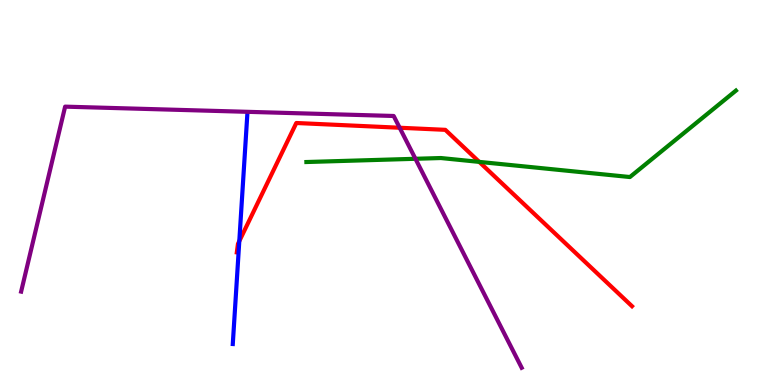[{'lines': ['blue', 'red'], 'intersections': [{'x': 3.09, 'y': 3.74}]}, {'lines': ['green', 'red'], 'intersections': [{'x': 6.18, 'y': 5.8}]}, {'lines': ['purple', 'red'], 'intersections': [{'x': 5.16, 'y': 6.68}]}, {'lines': ['blue', 'green'], 'intersections': []}, {'lines': ['blue', 'purple'], 'intersections': []}, {'lines': ['green', 'purple'], 'intersections': [{'x': 5.36, 'y': 5.88}]}]